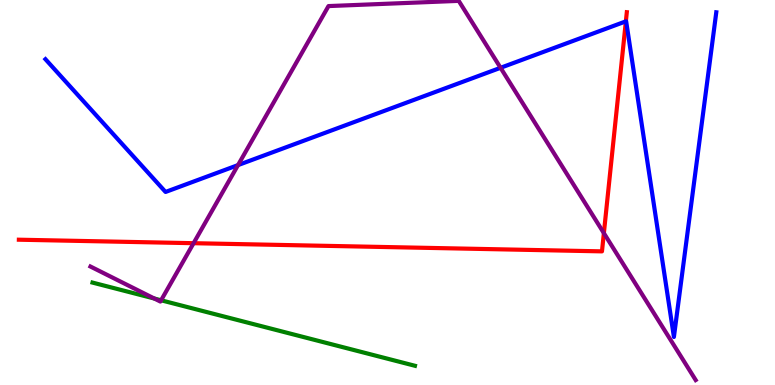[{'lines': ['blue', 'red'], 'intersections': [{'x': 8.08, 'y': 9.45}]}, {'lines': ['green', 'red'], 'intersections': []}, {'lines': ['purple', 'red'], 'intersections': [{'x': 2.5, 'y': 3.68}, {'x': 7.79, 'y': 3.94}]}, {'lines': ['blue', 'green'], 'intersections': []}, {'lines': ['blue', 'purple'], 'intersections': [{'x': 3.07, 'y': 5.71}, {'x': 6.46, 'y': 8.24}]}, {'lines': ['green', 'purple'], 'intersections': [{'x': 1.99, 'y': 2.25}, {'x': 2.08, 'y': 2.2}]}]